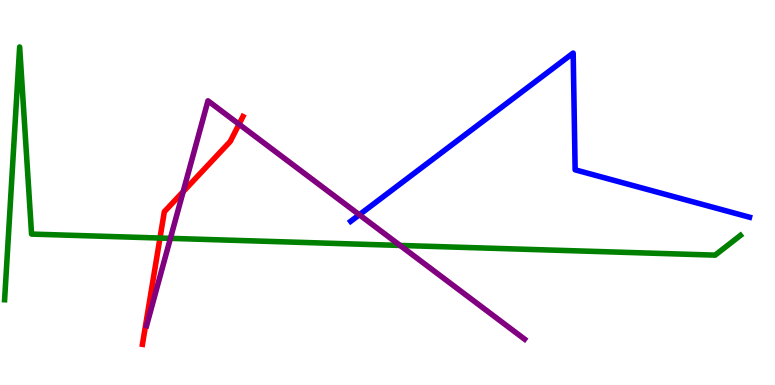[{'lines': ['blue', 'red'], 'intersections': []}, {'lines': ['green', 'red'], 'intersections': [{'x': 2.06, 'y': 3.82}]}, {'lines': ['purple', 'red'], 'intersections': [{'x': 2.36, 'y': 5.02}, {'x': 3.08, 'y': 6.77}]}, {'lines': ['blue', 'green'], 'intersections': []}, {'lines': ['blue', 'purple'], 'intersections': [{'x': 4.64, 'y': 4.42}]}, {'lines': ['green', 'purple'], 'intersections': [{'x': 2.2, 'y': 3.81}, {'x': 5.16, 'y': 3.63}]}]